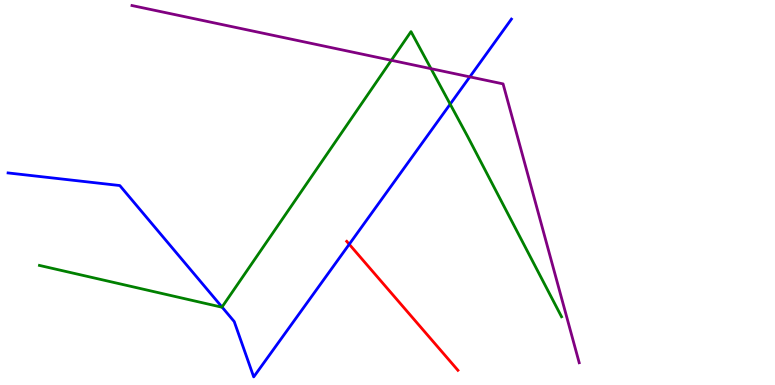[{'lines': ['blue', 'red'], 'intersections': [{'x': 4.51, 'y': 3.66}]}, {'lines': ['green', 'red'], 'intersections': []}, {'lines': ['purple', 'red'], 'intersections': []}, {'lines': ['blue', 'green'], 'intersections': [{'x': 2.86, 'y': 2.02}, {'x': 5.81, 'y': 7.29}]}, {'lines': ['blue', 'purple'], 'intersections': [{'x': 6.06, 'y': 8.0}]}, {'lines': ['green', 'purple'], 'intersections': [{'x': 5.05, 'y': 8.43}, {'x': 5.56, 'y': 8.22}]}]